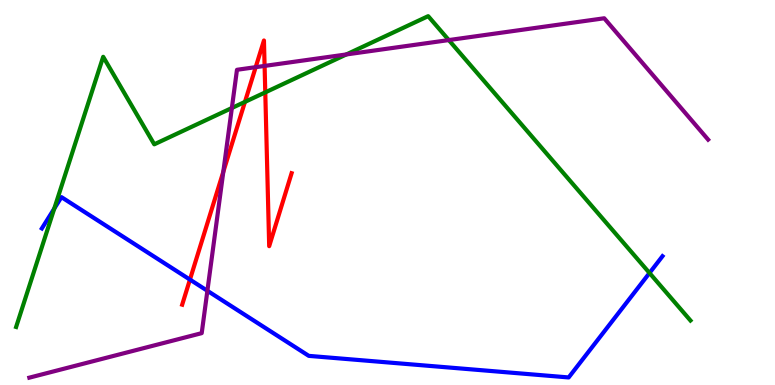[{'lines': ['blue', 'red'], 'intersections': [{'x': 2.45, 'y': 2.74}]}, {'lines': ['green', 'red'], 'intersections': [{'x': 3.16, 'y': 7.35}, {'x': 3.42, 'y': 7.6}]}, {'lines': ['purple', 'red'], 'intersections': [{'x': 2.88, 'y': 5.54}, {'x': 3.3, 'y': 8.26}, {'x': 3.41, 'y': 8.29}]}, {'lines': ['blue', 'green'], 'intersections': [{'x': 0.7, 'y': 4.58}, {'x': 8.38, 'y': 2.91}]}, {'lines': ['blue', 'purple'], 'intersections': [{'x': 2.68, 'y': 2.45}]}, {'lines': ['green', 'purple'], 'intersections': [{'x': 2.99, 'y': 7.19}, {'x': 4.47, 'y': 8.59}, {'x': 5.79, 'y': 8.96}]}]